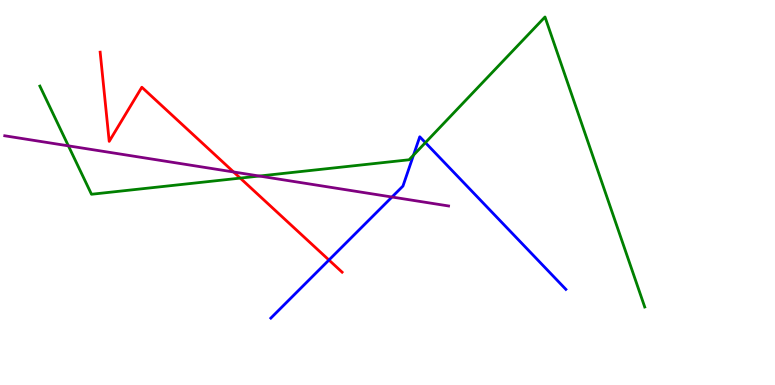[{'lines': ['blue', 'red'], 'intersections': [{'x': 4.24, 'y': 3.25}]}, {'lines': ['green', 'red'], 'intersections': [{'x': 3.1, 'y': 5.37}]}, {'lines': ['purple', 'red'], 'intersections': [{'x': 3.01, 'y': 5.53}]}, {'lines': ['blue', 'green'], 'intersections': [{'x': 5.34, 'y': 5.97}, {'x': 5.49, 'y': 6.29}]}, {'lines': ['blue', 'purple'], 'intersections': [{'x': 5.06, 'y': 4.88}]}, {'lines': ['green', 'purple'], 'intersections': [{'x': 0.882, 'y': 6.21}, {'x': 3.35, 'y': 5.43}]}]